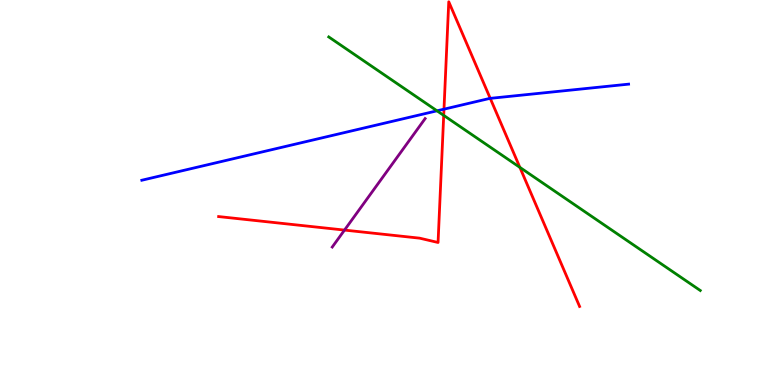[{'lines': ['blue', 'red'], 'intersections': [{'x': 5.73, 'y': 7.16}, {'x': 6.33, 'y': 7.45}]}, {'lines': ['green', 'red'], 'intersections': [{'x': 5.73, 'y': 7.0}, {'x': 6.71, 'y': 5.65}]}, {'lines': ['purple', 'red'], 'intersections': [{'x': 4.45, 'y': 4.02}]}, {'lines': ['blue', 'green'], 'intersections': [{'x': 5.64, 'y': 7.12}]}, {'lines': ['blue', 'purple'], 'intersections': []}, {'lines': ['green', 'purple'], 'intersections': []}]